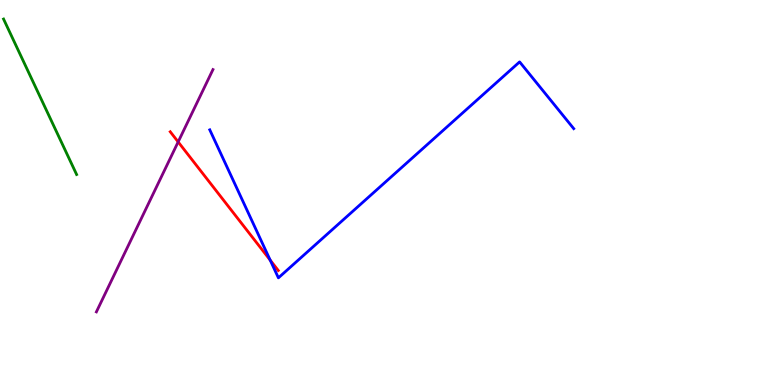[{'lines': ['blue', 'red'], 'intersections': [{'x': 3.49, 'y': 3.24}]}, {'lines': ['green', 'red'], 'intersections': []}, {'lines': ['purple', 'red'], 'intersections': [{'x': 2.3, 'y': 6.31}]}, {'lines': ['blue', 'green'], 'intersections': []}, {'lines': ['blue', 'purple'], 'intersections': []}, {'lines': ['green', 'purple'], 'intersections': []}]